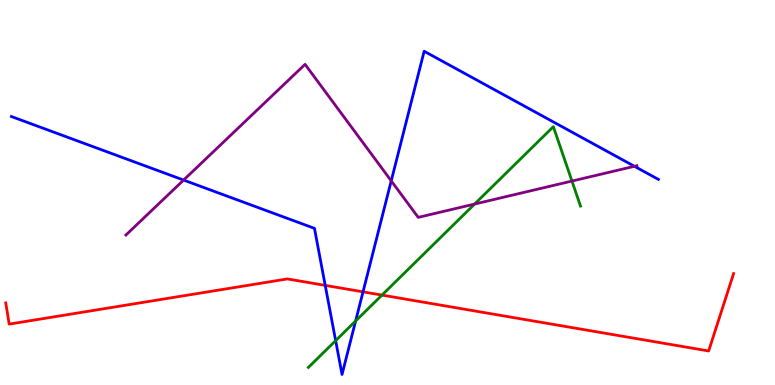[{'lines': ['blue', 'red'], 'intersections': [{'x': 4.2, 'y': 2.59}, {'x': 4.68, 'y': 2.42}]}, {'lines': ['green', 'red'], 'intersections': [{'x': 4.93, 'y': 2.34}]}, {'lines': ['purple', 'red'], 'intersections': []}, {'lines': ['blue', 'green'], 'intersections': [{'x': 4.33, 'y': 1.15}, {'x': 4.59, 'y': 1.66}]}, {'lines': ['blue', 'purple'], 'intersections': [{'x': 2.37, 'y': 5.32}, {'x': 5.05, 'y': 5.3}, {'x': 8.19, 'y': 5.68}]}, {'lines': ['green', 'purple'], 'intersections': [{'x': 6.12, 'y': 4.7}, {'x': 7.38, 'y': 5.3}]}]